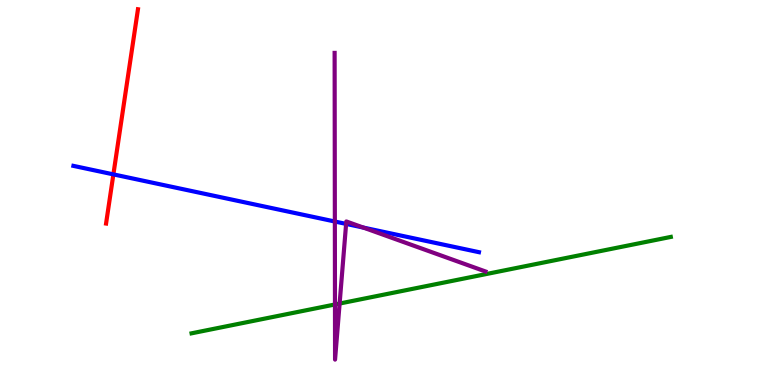[{'lines': ['blue', 'red'], 'intersections': [{'x': 1.46, 'y': 5.47}]}, {'lines': ['green', 'red'], 'intersections': []}, {'lines': ['purple', 'red'], 'intersections': []}, {'lines': ['blue', 'green'], 'intersections': []}, {'lines': ['blue', 'purple'], 'intersections': [{'x': 4.32, 'y': 4.25}, {'x': 4.47, 'y': 4.18}, {'x': 4.69, 'y': 4.09}]}, {'lines': ['green', 'purple'], 'intersections': [{'x': 4.32, 'y': 2.09}, {'x': 4.38, 'y': 2.12}]}]